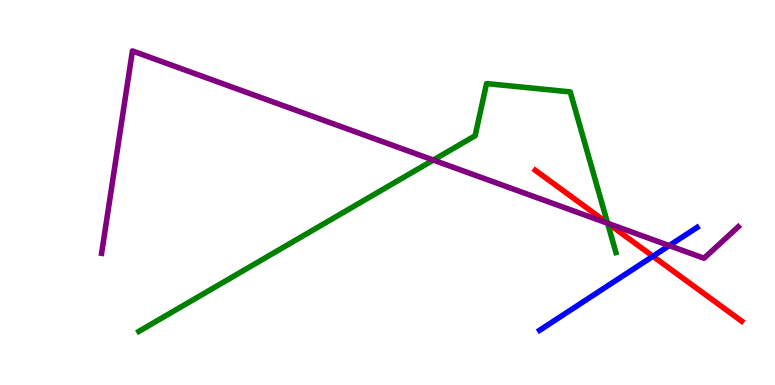[{'lines': ['blue', 'red'], 'intersections': [{'x': 8.42, 'y': 3.34}]}, {'lines': ['green', 'red'], 'intersections': [{'x': 7.84, 'y': 4.2}]}, {'lines': ['purple', 'red'], 'intersections': [{'x': 7.84, 'y': 4.2}]}, {'lines': ['blue', 'green'], 'intersections': []}, {'lines': ['blue', 'purple'], 'intersections': [{'x': 8.64, 'y': 3.62}]}, {'lines': ['green', 'purple'], 'intersections': [{'x': 5.59, 'y': 5.84}, {'x': 7.84, 'y': 4.2}]}]